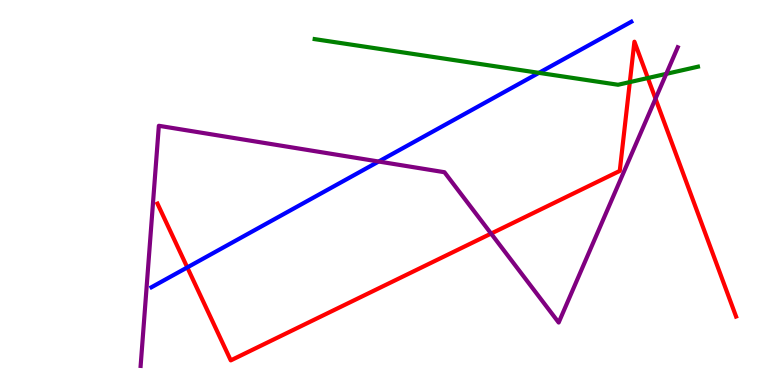[{'lines': ['blue', 'red'], 'intersections': [{'x': 2.42, 'y': 3.05}]}, {'lines': ['green', 'red'], 'intersections': [{'x': 8.13, 'y': 7.87}, {'x': 8.36, 'y': 7.97}]}, {'lines': ['purple', 'red'], 'intersections': [{'x': 6.34, 'y': 3.93}, {'x': 8.46, 'y': 7.44}]}, {'lines': ['blue', 'green'], 'intersections': [{'x': 6.95, 'y': 8.11}]}, {'lines': ['blue', 'purple'], 'intersections': [{'x': 4.89, 'y': 5.8}]}, {'lines': ['green', 'purple'], 'intersections': [{'x': 8.6, 'y': 8.08}]}]